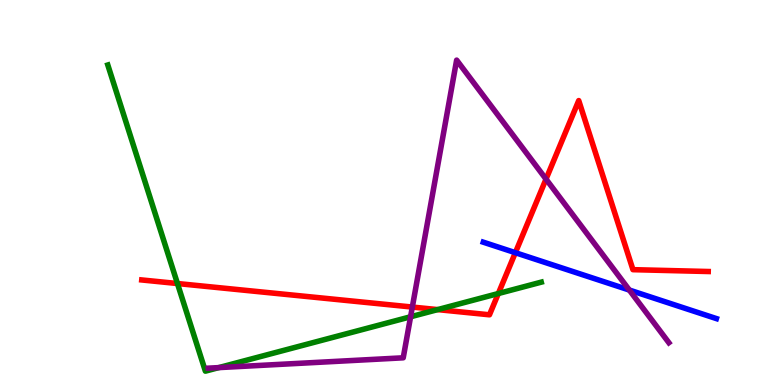[{'lines': ['blue', 'red'], 'intersections': [{'x': 6.65, 'y': 3.44}]}, {'lines': ['green', 'red'], 'intersections': [{'x': 2.29, 'y': 2.64}, {'x': 5.65, 'y': 1.96}, {'x': 6.43, 'y': 2.38}]}, {'lines': ['purple', 'red'], 'intersections': [{'x': 5.32, 'y': 2.02}, {'x': 7.05, 'y': 5.35}]}, {'lines': ['blue', 'green'], 'intersections': []}, {'lines': ['blue', 'purple'], 'intersections': [{'x': 8.12, 'y': 2.47}]}, {'lines': ['green', 'purple'], 'intersections': [{'x': 2.82, 'y': 0.452}, {'x': 5.3, 'y': 1.77}]}]